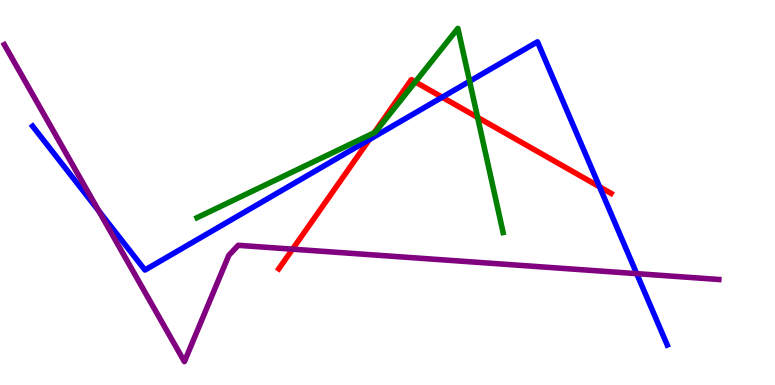[{'lines': ['blue', 'red'], 'intersections': [{'x': 4.77, 'y': 6.38}, {'x': 5.71, 'y': 7.47}, {'x': 7.74, 'y': 5.15}]}, {'lines': ['green', 'red'], 'intersections': [{'x': 4.83, 'y': 6.55}, {'x': 5.36, 'y': 7.87}, {'x': 6.16, 'y': 6.95}]}, {'lines': ['purple', 'red'], 'intersections': [{'x': 3.77, 'y': 3.53}]}, {'lines': ['blue', 'green'], 'intersections': [{'x': 6.06, 'y': 7.89}]}, {'lines': ['blue', 'purple'], 'intersections': [{'x': 1.27, 'y': 4.52}, {'x': 8.22, 'y': 2.89}]}, {'lines': ['green', 'purple'], 'intersections': []}]